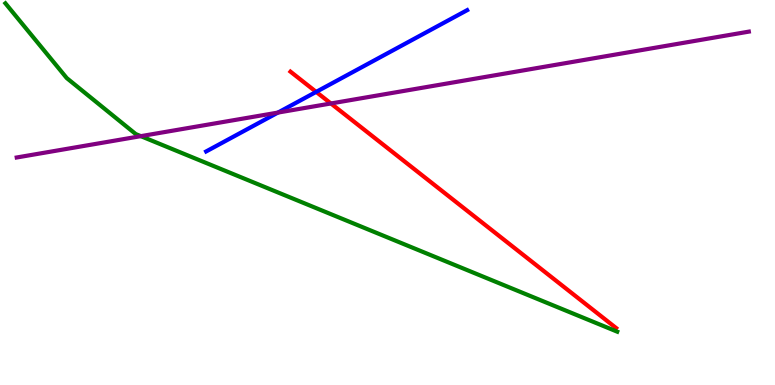[{'lines': ['blue', 'red'], 'intersections': [{'x': 4.08, 'y': 7.61}]}, {'lines': ['green', 'red'], 'intersections': []}, {'lines': ['purple', 'red'], 'intersections': [{'x': 4.27, 'y': 7.31}]}, {'lines': ['blue', 'green'], 'intersections': []}, {'lines': ['blue', 'purple'], 'intersections': [{'x': 3.59, 'y': 7.08}]}, {'lines': ['green', 'purple'], 'intersections': [{'x': 1.82, 'y': 6.46}]}]